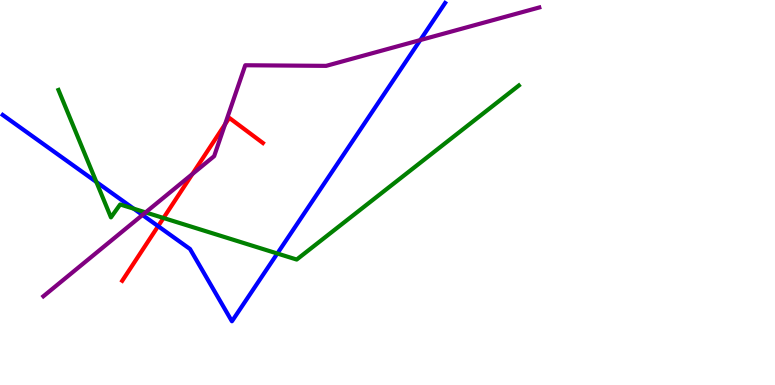[{'lines': ['blue', 'red'], 'intersections': [{'x': 2.04, 'y': 4.13}]}, {'lines': ['green', 'red'], 'intersections': [{'x': 2.11, 'y': 4.34}]}, {'lines': ['purple', 'red'], 'intersections': [{'x': 2.48, 'y': 5.48}, {'x': 2.9, 'y': 6.77}]}, {'lines': ['blue', 'green'], 'intersections': [{'x': 1.24, 'y': 5.27}, {'x': 1.73, 'y': 4.58}, {'x': 3.58, 'y': 3.42}]}, {'lines': ['blue', 'purple'], 'intersections': [{'x': 1.84, 'y': 4.42}, {'x': 5.42, 'y': 8.96}]}, {'lines': ['green', 'purple'], 'intersections': [{'x': 1.88, 'y': 4.48}]}]